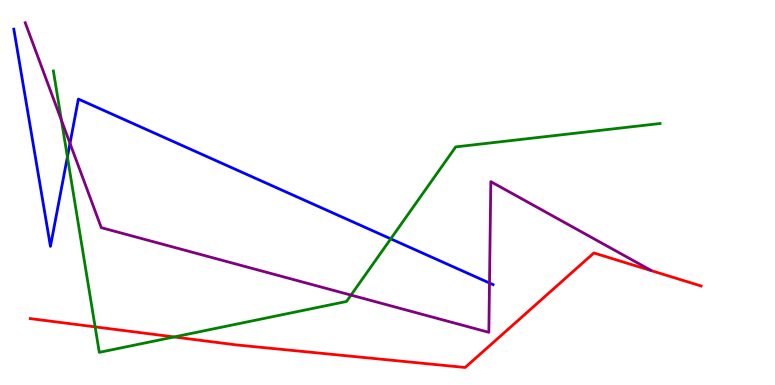[{'lines': ['blue', 'red'], 'intersections': []}, {'lines': ['green', 'red'], 'intersections': [{'x': 1.23, 'y': 1.51}, {'x': 2.25, 'y': 1.25}]}, {'lines': ['purple', 'red'], 'intersections': []}, {'lines': ['blue', 'green'], 'intersections': [{'x': 0.87, 'y': 5.92}, {'x': 5.04, 'y': 3.8}]}, {'lines': ['blue', 'purple'], 'intersections': [{'x': 0.903, 'y': 6.28}, {'x': 6.32, 'y': 2.65}]}, {'lines': ['green', 'purple'], 'intersections': [{'x': 0.793, 'y': 6.88}, {'x': 4.53, 'y': 2.34}]}]